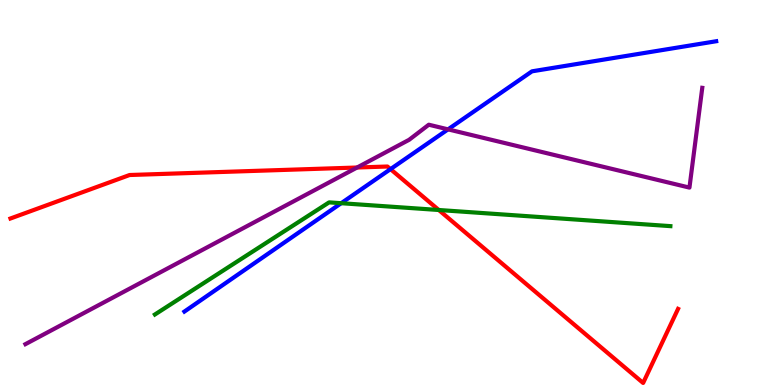[{'lines': ['blue', 'red'], 'intersections': [{'x': 5.04, 'y': 5.61}]}, {'lines': ['green', 'red'], 'intersections': [{'x': 5.66, 'y': 4.55}]}, {'lines': ['purple', 'red'], 'intersections': [{'x': 4.61, 'y': 5.65}]}, {'lines': ['blue', 'green'], 'intersections': [{'x': 4.4, 'y': 4.72}]}, {'lines': ['blue', 'purple'], 'intersections': [{'x': 5.78, 'y': 6.64}]}, {'lines': ['green', 'purple'], 'intersections': []}]